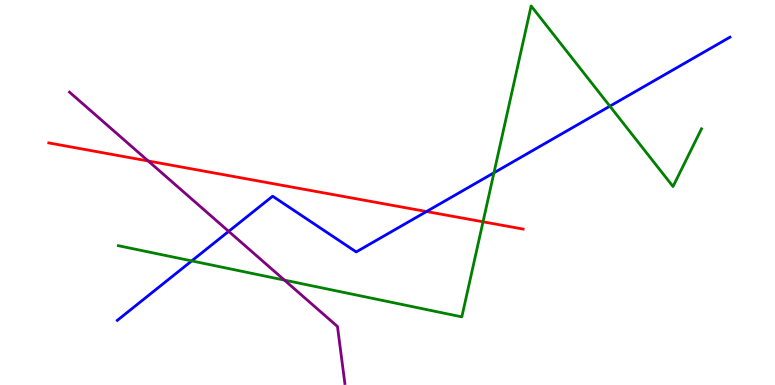[{'lines': ['blue', 'red'], 'intersections': [{'x': 5.5, 'y': 4.51}]}, {'lines': ['green', 'red'], 'intersections': [{'x': 6.23, 'y': 4.24}]}, {'lines': ['purple', 'red'], 'intersections': [{'x': 1.91, 'y': 5.82}]}, {'lines': ['blue', 'green'], 'intersections': [{'x': 2.47, 'y': 3.22}, {'x': 6.37, 'y': 5.51}, {'x': 7.87, 'y': 7.24}]}, {'lines': ['blue', 'purple'], 'intersections': [{'x': 2.95, 'y': 3.99}]}, {'lines': ['green', 'purple'], 'intersections': [{'x': 3.67, 'y': 2.72}]}]